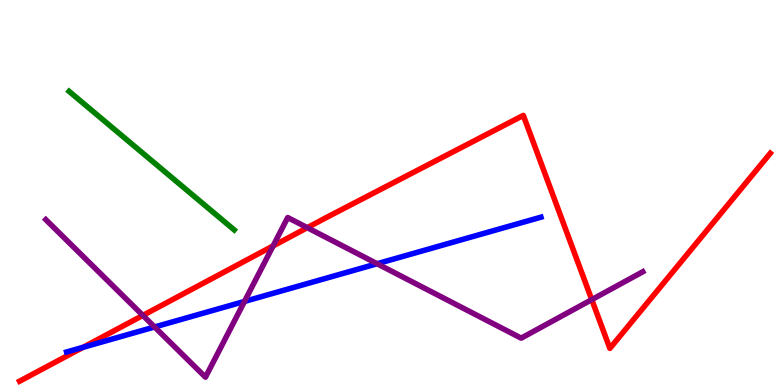[{'lines': ['blue', 'red'], 'intersections': [{'x': 1.07, 'y': 0.979}]}, {'lines': ['green', 'red'], 'intersections': []}, {'lines': ['purple', 'red'], 'intersections': [{'x': 1.84, 'y': 1.81}, {'x': 3.52, 'y': 3.61}, {'x': 3.97, 'y': 4.09}, {'x': 7.64, 'y': 2.22}]}, {'lines': ['blue', 'green'], 'intersections': []}, {'lines': ['blue', 'purple'], 'intersections': [{'x': 1.99, 'y': 1.51}, {'x': 3.15, 'y': 2.17}, {'x': 4.87, 'y': 3.15}]}, {'lines': ['green', 'purple'], 'intersections': []}]